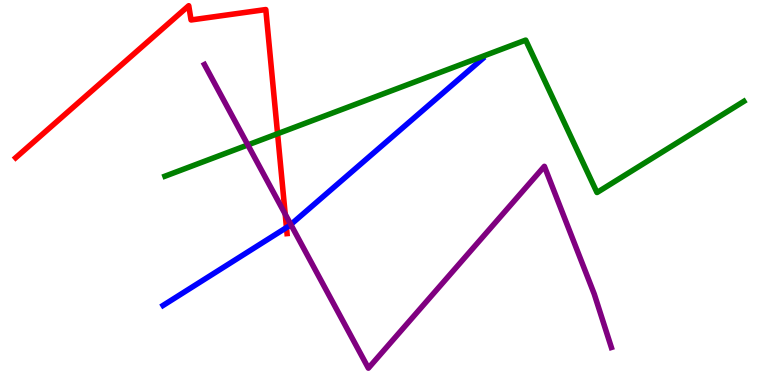[{'lines': ['blue', 'red'], 'intersections': [{'x': 3.7, 'y': 4.09}]}, {'lines': ['green', 'red'], 'intersections': [{'x': 3.58, 'y': 6.53}]}, {'lines': ['purple', 'red'], 'intersections': [{'x': 3.68, 'y': 4.44}]}, {'lines': ['blue', 'green'], 'intersections': []}, {'lines': ['blue', 'purple'], 'intersections': [{'x': 3.75, 'y': 4.17}]}, {'lines': ['green', 'purple'], 'intersections': [{'x': 3.2, 'y': 6.24}]}]